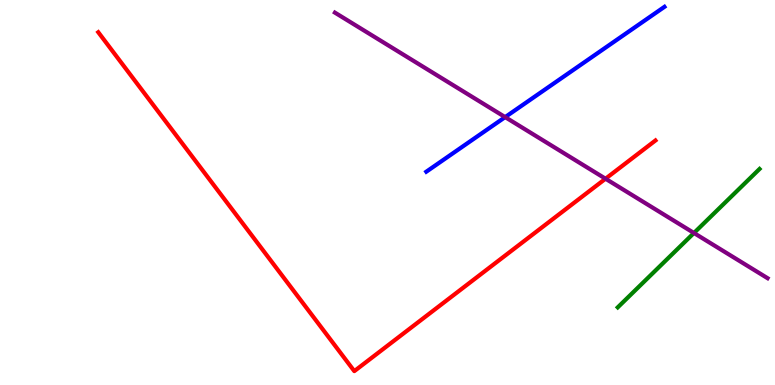[{'lines': ['blue', 'red'], 'intersections': []}, {'lines': ['green', 'red'], 'intersections': []}, {'lines': ['purple', 'red'], 'intersections': [{'x': 7.81, 'y': 5.36}]}, {'lines': ['blue', 'green'], 'intersections': []}, {'lines': ['blue', 'purple'], 'intersections': [{'x': 6.52, 'y': 6.96}]}, {'lines': ['green', 'purple'], 'intersections': [{'x': 8.95, 'y': 3.95}]}]